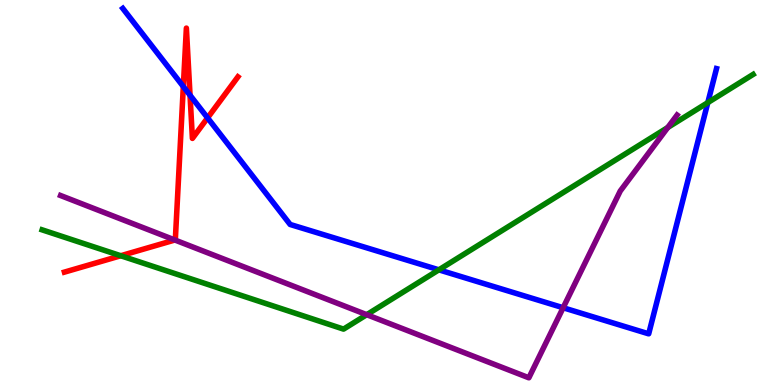[{'lines': ['blue', 'red'], 'intersections': [{'x': 2.37, 'y': 7.75}, {'x': 2.45, 'y': 7.53}, {'x': 2.68, 'y': 6.94}]}, {'lines': ['green', 'red'], 'intersections': [{'x': 1.56, 'y': 3.36}]}, {'lines': ['purple', 'red'], 'intersections': [{'x': 2.26, 'y': 3.77}]}, {'lines': ['blue', 'green'], 'intersections': [{'x': 5.66, 'y': 2.99}, {'x': 9.13, 'y': 7.34}]}, {'lines': ['blue', 'purple'], 'intersections': [{'x': 7.27, 'y': 2.01}]}, {'lines': ['green', 'purple'], 'intersections': [{'x': 4.73, 'y': 1.83}, {'x': 8.62, 'y': 6.69}]}]